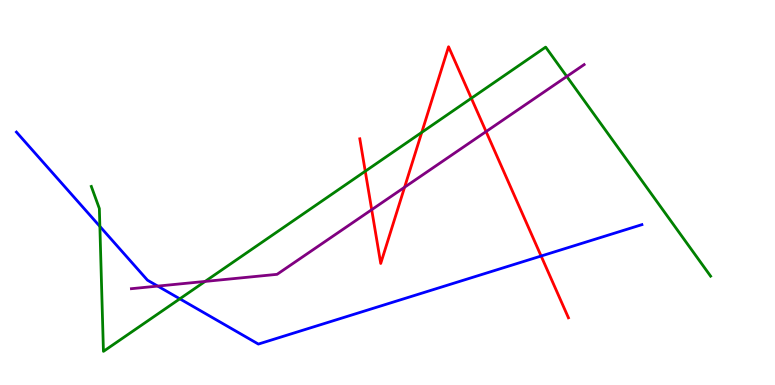[{'lines': ['blue', 'red'], 'intersections': [{'x': 6.98, 'y': 3.35}]}, {'lines': ['green', 'red'], 'intersections': [{'x': 4.71, 'y': 5.55}, {'x': 5.44, 'y': 6.56}, {'x': 6.08, 'y': 7.45}]}, {'lines': ['purple', 'red'], 'intersections': [{'x': 4.8, 'y': 4.55}, {'x': 5.22, 'y': 5.14}, {'x': 6.27, 'y': 6.58}]}, {'lines': ['blue', 'green'], 'intersections': [{'x': 1.29, 'y': 4.12}, {'x': 2.32, 'y': 2.24}]}, {'lines': ['blue', 'purple'], 'intersections': [{'x': 2.04, 'y': 2.57}]}, {'lines': ['green', 'purple'], 'intersections': [{'x': 2.65, 'y': 2.69}, {'x': 7.31, 'y': 8.01}]}]